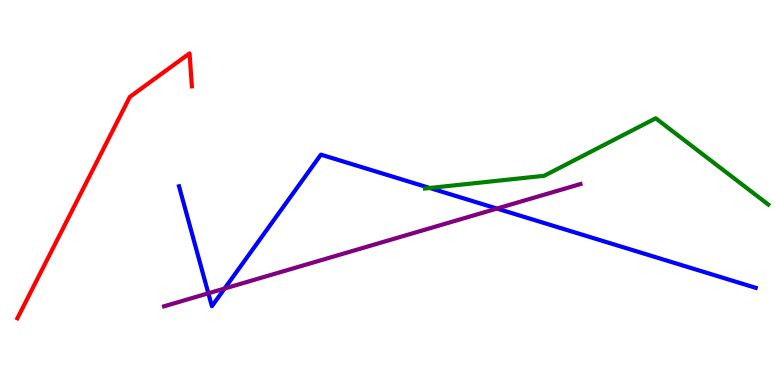[{'lines': ['blue', 'red'], 'intersections': []}, {'lines': ['green', 'red'], 'intersections': []}, {'lines': ['purple', 'red'], 'intersections': []}, {'lines': ['blue', 'green'], 'intersections': [{'x': 5.55, 'y': 5.12}]}, {'lines': ['blue', 'purple'], 'intersections': [{'x': 2.69, 'y': 2.38}, {'x': 2.9, 'y': 2.51}, {'x': 6.41, 'y': 4.58}]}, {'lines': ['green', 'purple'], 'intersections': []}]